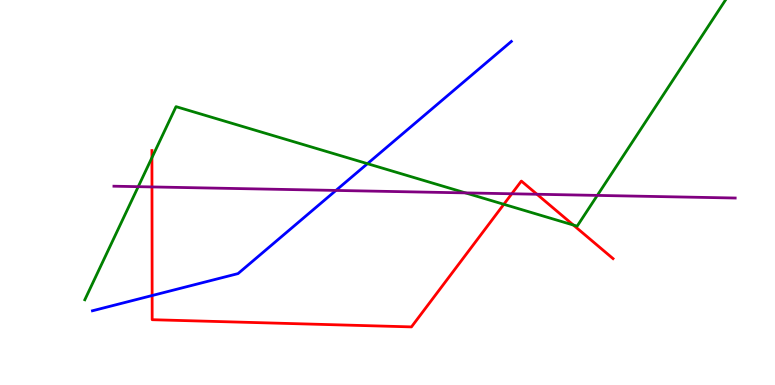[{'lines': ['blue', 'red'], 'intersections': [{'x': 1.96, 'y': 2.32}]}, {'lines': ['green', 'red'], 'intersections': [{'x': 1.96, 'y': 5.9}, {'x': 6.5, 'y': 4.69}, {'x': 7.4, 'y': 4.16}]}, {'lines': ['purple', 'red'], 'intersections': [{'x': 1.96, 'y': 5.14}, {'x': 6.6, 'y': 4.97}, {'x': 6.93, 'y': 4.95}]}, {'lines': ['blue', 'green'], 'intersections': [{'x': 4.74, 'y': 5.75}]}, {'lines': ['blue', 'purple'], 'intersections': [{'x': 4.33, 'y': 5.05}]}, {'lines': ['green', 'purple'], 'intersections': [{'x': 1.78, 'y': 5.15}, {'x': 6.01, 'y': 4.99}, {'x': 7.71, 'y': 4.92}]}]